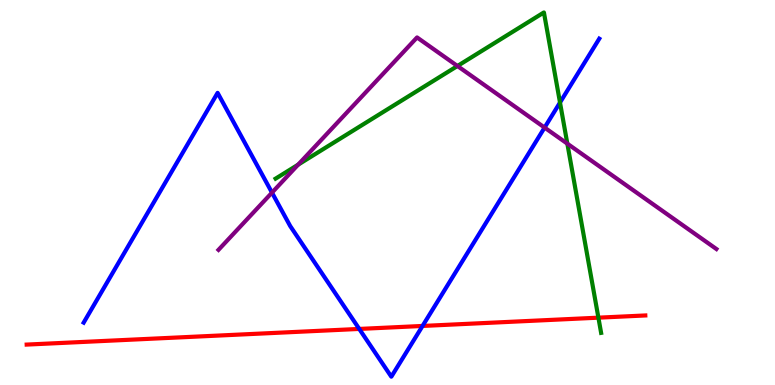[{'lines': ['blue', 'red'], 'intersections': [{'x': 4.64, 'y': 1.46}, {'x': 5.45, 'y': 1.53}]}, {'lines': ['green', 'red'], 'intersections': [{'x': 7.72, 'y': 1.75}]}, {'lines': ['purple', 'red'], 'intersections': []}, {'lines': ['blue', 'green'], 'intersections': [{'x': 7.23, 'y': 7.34}]}, {'lines': ['blue', 'purple'], 'intersections': [{'x': 3.51, 'y': 5.0}, {'x': 7.03, 'y': 6.69}]}, {'lines': ['green', 'purple'], 'intersections': [{'x': 3.85, 'y': 5.72}, {'x': 5.9, 'y': 8.29}, {'x': 7.32, 'y': 6.27}]}]